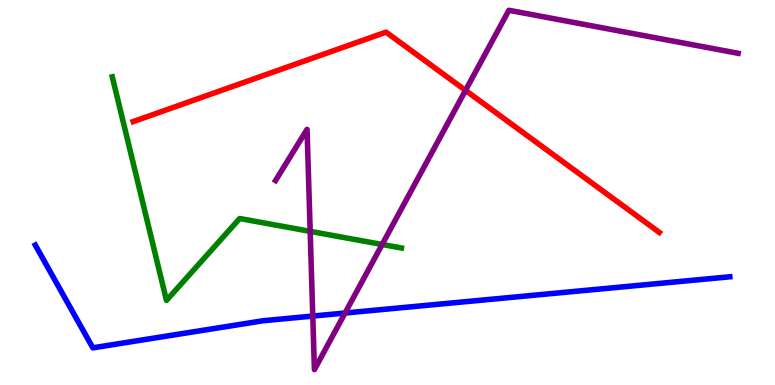[{'lines': ['blue', 'red'], 'intersections': []}, {'lines': ['green', 'red'], 'intersections': []}, {'lines': ['purple', 'red'], 'intersections': [{'x': 6.01, 'y': 7.65}]}, {'lines': ['blue', 'green'], 'intersections': []}, {'lines': ['blue', 'purple'], 'intersections': [{'x': 4.04, 'y': 1.79}, {'x': 4.45, 'y': 1.87}]}, {'lines': ['green', 'purple'], 'intersections': [{'x': 4.0, 'y': 3.99}, {'x': 4.93, 'y': 3.65}]}]